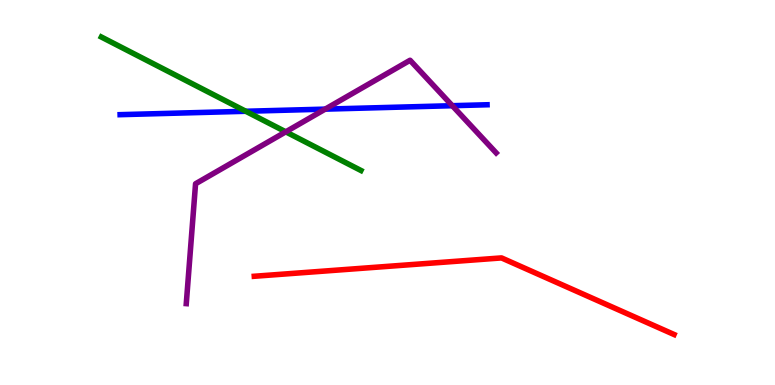[{'lines': ['blue', 'red'], 'intersections': []}, {'lines': ['green', 'red'], 'intersections': []}, {'lines': ['purple', 'red'], 'intersections': []}, {'lines': ['blue', 'green'], 'intersections': [{'x': 3.17, 'y': 7.11}]}, {'lines': ['blue', 'purple'], 'intersections': [{'x': 4.2, 'y': 7.17}, {'x': 5.84, 'y': 7.25}]}, {'lines': ['green', 'purple'], 'intersections': [{'x': 3.69, 'y': 6.58}]}]